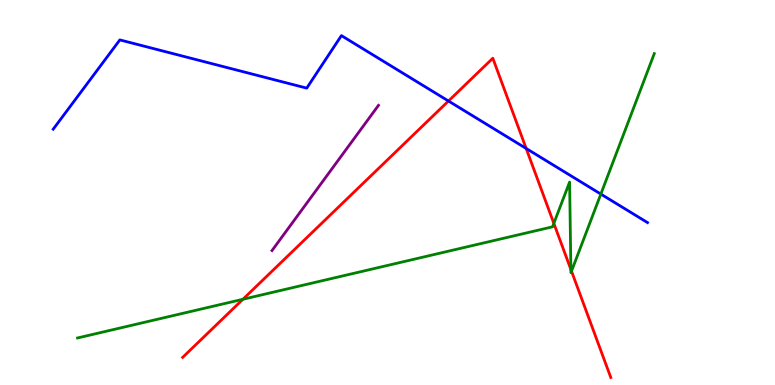[{'lines': ['blue', 'red'], 'intersections': [{'x': 5.79, 'y': 7.38}, {'x': 6.79, 'y': 6.14}]}, {'lines': ['green', 'red'], 'intersections': [{'x': 3.13, 'y': 2.23}, {'x': 7.15, 'y': 4.2}, {'x': 7.37, 'y': 3.0}, {'x': 7.37, 'y': 2.96}]}, {'lines': ['purple', 'red'], 'intersections': []}, {'lines': ['blue', 'green'], 'intersections': [{'x': 7.75, 'y': 4.96}]}, {'lines': ['blue', 'purple'], 'intersections': []}, {'lines': ['green', 'purple'], 'intersections': []}]